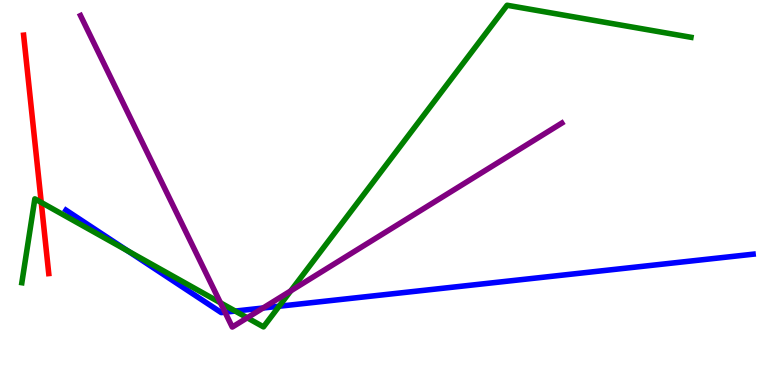[{'lines': ['blue', 'red'], 'intersections': []}, {'lines': ['green', 'red'], 'intersections': [{'x': 0.532, 'y': 4.74}]}, {'lines': ['purple', 'red'], 'intersections': []}, {'lines': ['blue', 'green'], 'intersections': [{'x': 1.65, 'y': 3.49}, {'x': 3.04, 'y': 1.92}, {'x': 3.6, 'y': 2.05}]}, {'lines': ['blue', 'purple'], 'intersections': [{'x': 2.9, 'y': 1.89}, {'x': 3.39, 'y': 2.0}]}, {'lines': ['green', 'purple'], 'intersections': [{'x': 2.84, 'y': 2.14}, {'x': 3.19, 'y': 1.75}, {'x': 3.75, 'y': 2.45}]}]